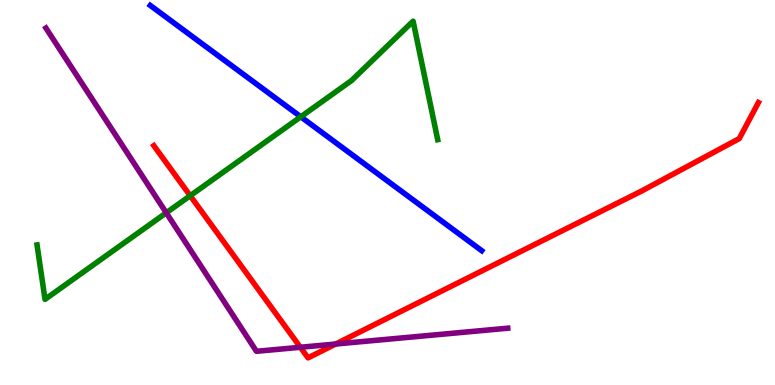[{'lines': ['blue', 'red'], 'intersections': []}, {'lines': ['green', 'red'], 'intersections': [{'x': 2.45, 'y': 4.92}]}, {'lines': ['purple', 'red'], 'intersections': [{'x': 3.88, 'y': 0.98}, {'x': 4.33, 'y': 1.06}]}, {'lines': ['blue', 'green'], 'intersections': [{'x': 3.88, 'y': 6.97}]}, {'lines': ['blue', 'purple'], 'intersections': []}, {'lines': ['green', 'purple'], 'intersections': [{'x': 2.15, 'y': 4.47}]}]